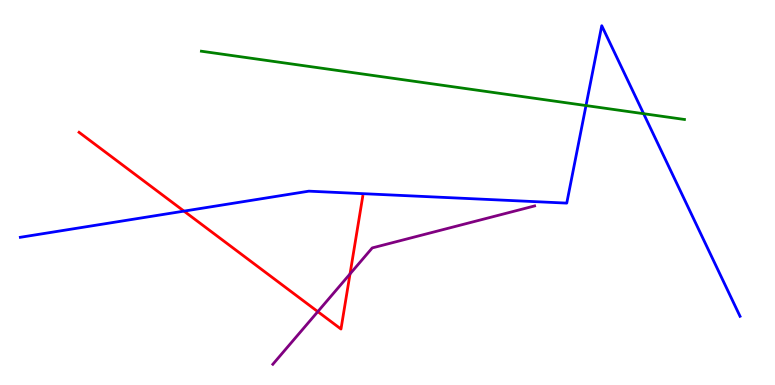[{'lines': ['blue', 'red'], 'intersections': [{'x': 2.37, 'y': 4.52}]}, {'lines': ['green', 'red'], 'intersections': []}, {'lines': ['purple', 'red'], 'intersections': [{'x': 4.1, 'y': 1.91}, {'x': 4.52, 'y': 2.89}]}, {'lines': ['blue', 'green'], 'intersections': [{'x': 7.56, 'y': 7.26}, {'x': 8.3, 'y': 7.05}]}, {'lines': ['blue', 'purple'], 'intersections': []}, {'lines': ['green', 'purple'], 'intersections': []}]